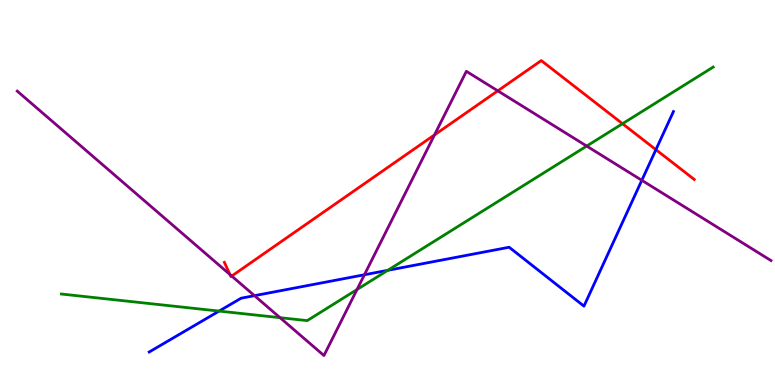[{'lines': ['blue', 'red'], 'intersections': [{'x': 8.46, 'y': 6.11}]}, {'lines': ['green', 'red'], 'intersections': [{'x': 8.03, 'y': 6.79}]}, {'lines': ['purple', 'red'], 'intersections': [{'x': 2.97, 'y': 2.87}, {'x': 2.99, 'y': 2.83}, {'x': 5.61, 'y': 6.5}, {'x': 6.42, 'y': 7.64}]}, {'lines': ['blue', 'green'], 'intersections': [{'x': 2.83, 'y': 1.92}, {'x': 5.0, 'y': 2.98}]}, {'lines': ['blue', 'purple'], 'intersections': [{'x': 3.28, 'y': 2.32}, {'x': 4.7, 'y': 2.86}, {'x': 8.28, 'y': 5.32}]}, {'lines': ['green', 'purple'], 'intersections': [{'x': 3.61, 'y': 1.75}, {'x': 4.61, 'y': 2.48}, {'x': 7.57, 'y': 6.21}]}]